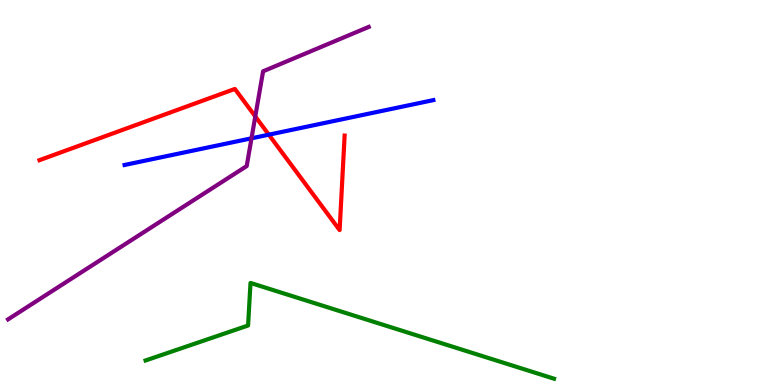[{'lines': ['blue', 'red'], 'intersections': [{'x': 3.47, 'y': 6.5}]}, {'lines': ['green', 'red'], 'intersections': []}, {'lines': ['purple', 'red'], 'intersections': [{'x': 3.29, 'y': 6.98}]}, {'lines': ['blue', 'green'], 'intersections': []}, {'lines': ['blue', 'purple'], 'intersections': [{'x': 3.25, 'y': 6.41}]}, {'lines': ['green', 'purple'], 'intersections': []}]